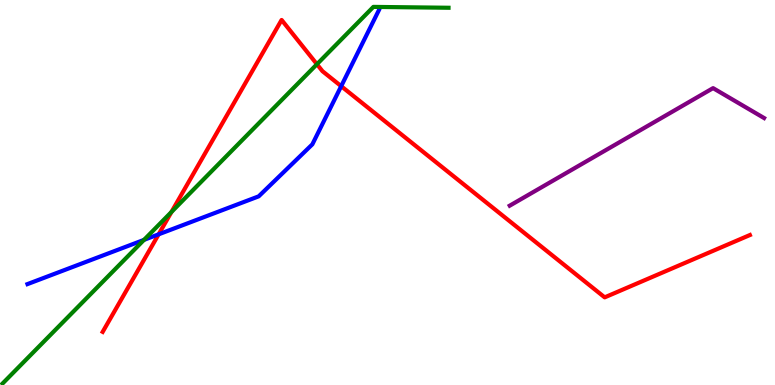[{'lines': ['blue', 'red'], 'intersections': [{'x': 2.05, 'y': 3.91}, {'x': 4.4, 'y': 7.76}]}, {'lines': ['green', 'red'], 'intersections': [{'x': 2.21, 'y': 4.49}, {'x': 4.09, 'y': 8.33}]}, {'lines': ['purple', 'red'], 'intersections': []}, {'lines': ['blue', 'green'], 'intersections': [{'x': 1.86, 'y': 3.77}]}, {'lines': ['blue', 'purple'], 'intersections': []}, {'lines': ['green', 'purple'], 'intersections': []}]